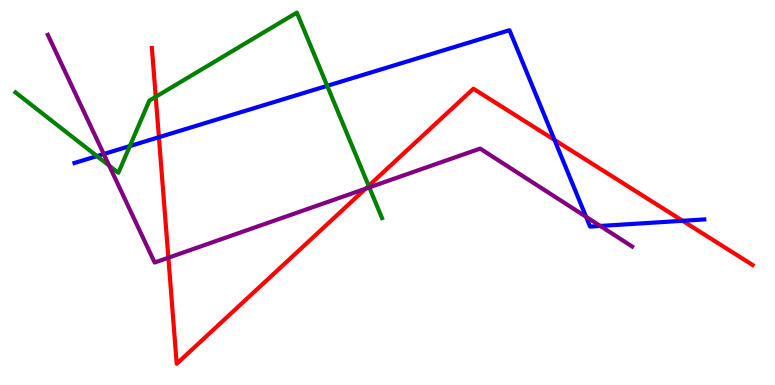[{'lines': ['blue', 'red'], 'intersections': [{'x': 2.05, 'y': 6.44}, {'x': 7.15, 'y': 6.37}, {'x': 8.81, 'y': 4.27}]}, {'lines': ['green', 'red'], 'intersections': [{'x': 2.01, 'y': 7.49}, {'x': 4.76, 'y': 5.17}]}, {'lines': ['purple', 'red'], 'intersections': [{'x': 2.17, 'y': 3.31}, {'x': 4.72, 'y': 5.1}]}, {'lines': ['blue', 'green'], 'intersections': [{'x': 1.25, 'y': 5.95}, {'x': 1.68, 'y': 6.21}, {'x': 4.22, 'y': 7.77}]}, {'lines': ['blue', 'purple'], 'intersections': [{'x': 1.34, 'y': 6.0}, {'x': 7.56, 'y': 4.37}, {'x': 7.75, 'y': 4.13}]}, {'lines': ['green', 'purple'], 'intersections': [{'x': 1.41, 'y': 5.7}, {'x': 4.77, 'y': 5.13}]}]